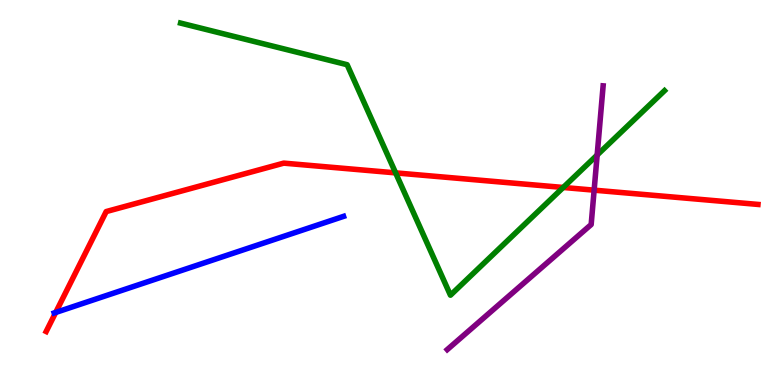[{'lines': ['blue', 'red'], 'intersections': [{'x': 0.719, 'y': 1.88}]}, {'lines': ['green', 'red'], 'intersections': [{'x': 5.1, 'y': 5.51}, {'x': 7.27, 'y': 5.13}]}, {'lines': ['purple', 'red'], 'intersections': [{'x': 7.67, 'y': 5.06}]}, {'lines': ['blue', 'green'], 'intersections': []}, {'lines': ['blue', 'purple'], 'intersections': []}, {'lines': ['green', 'purple'], 'intersections': [{'x': 7.71, 'y': 5.97}]}]